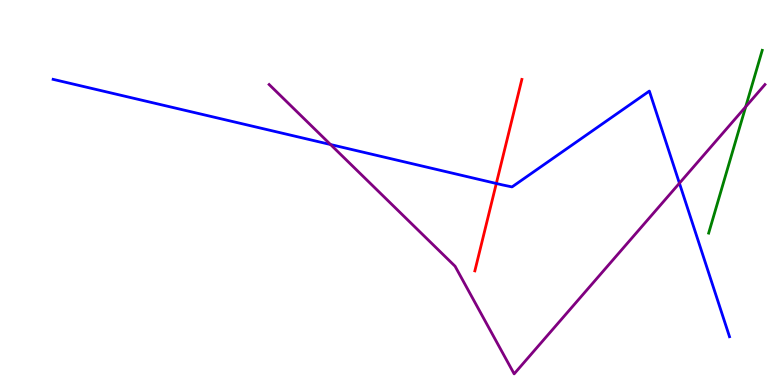[{'lines': ['blue', 'red'], 'intersections': [{'x': 6.4, 'y': 5.23}]}, {'lines': ['green', 'red'], 'intersections': []}, {'lines': ['purple', 'red'], 'intersections': []}, {'lines': ['blue', 'green'], 'intersections': []}, {'lines': ['blue', 'purple'], 'intersections': [{'x': 4.26, 'y': 6.25}, {'x': 8.77, 'y': 5.24}]}, {'lines': ['green', 'purple'], 'intersections': [{'x': 9.62, 'y': 7.23}]}]